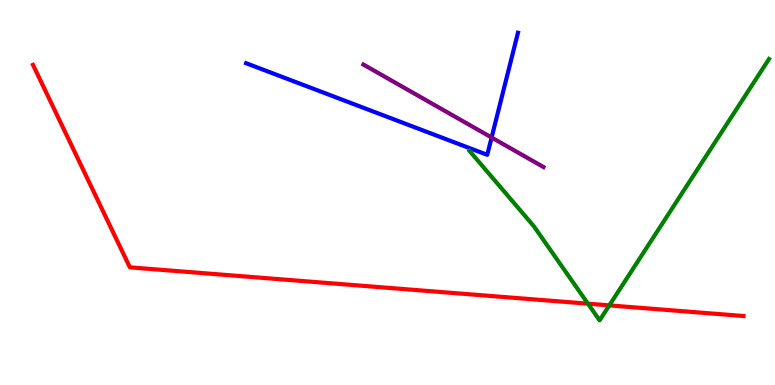[{'lines': ['blue', 'red'], 'intersections': []}, {'lines': ['green', 'red'], 'intersections': [{'x': 7.59, 'y': 2.11}, {'x': 7.86, 'y': 2.07}]}, {'lines': ['purple', 'red'], 'intersections': []}, {'lines': ['blue', 'green'], 'intersections': []}, {'lines': ['blue', 'purple'], 'intersections': [{'x': 6.34, 'y': 6.43}]}, {'lines': ['green', 'purple'], 'intersections': []}]